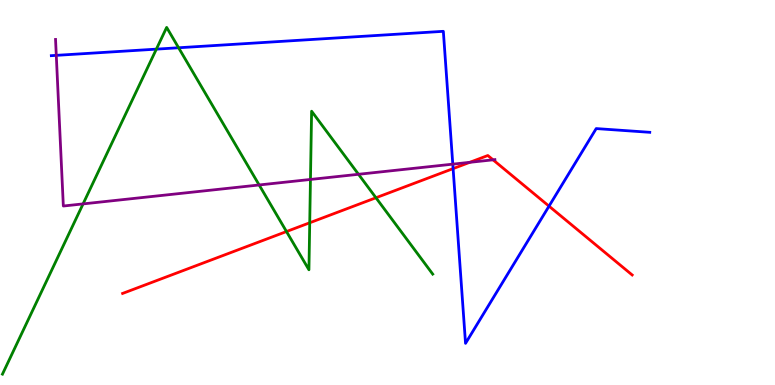[{'lines': ['blue', 'red'], 'intersections': [{'x': 5.85, 'y': 5.62}, {'x': 7.08, 'y': 4.65}]}, {'lines': ['green', 'red'], 'intersections': [{'x': 3.7, 'y': 3.99}, {'x': 4.0, 'y': 4.21}, {'x': 4.85, 'y': 4.86}]}, {'lines': ['purple', 'red'], 'intersections': [{'x': 6.06, 'y': 5.78}, {'x': 6.36, 'y': 5.85}]}, {'lines': ['blue', 'green'], 'intersections': [{'x': 2.02, 'y': 8.72}, {'x': 2.3, 'y': 8.76}]}, {'lines': ['blue', 'purple'], 'intersections': [{'x': 0.726, 'y': 8.56}, {'x': 5.84, 'y': 5.74}]}, {'lines': ['green', 'purple'], 'intersections': [{'x': 1.07, 'y': 4.7}, {'x': 3.34, 'y': 5.2}, {'x': 4.01, 'y': 5.34}, {'x': 4.63, 'y': 5.47}]}]